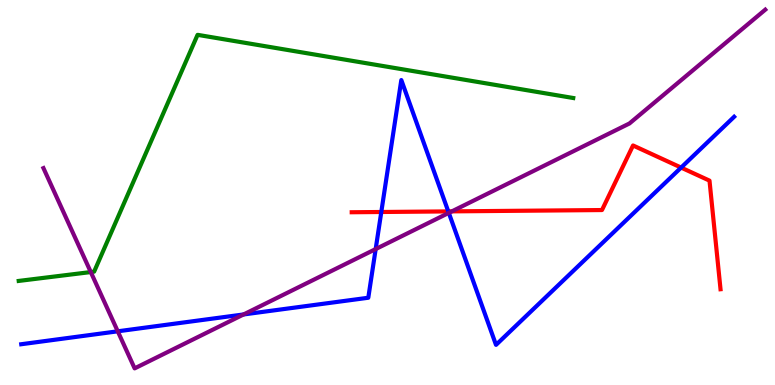[{'lines': ['blue', 'red'], 'intersections': [{'x': 4.92, 'y': 4.49}, {'x': 5.78, 'y': 4.51}, {'x': 8.79, 'y': 5.65}]}, {'lines': ['green', 'red'], 'intersections': []}, {'lines': ['purple', 'red'], 'intersections': [{'x': 5.83, 'y': 4.51}]}, {'lines': ['blue', 'green'], 'intersections': []}, {'lines': ['blue', 'purple'], 'intersections': [{'x': 1.52, 'y': 1.39}, {'x': 3.14, 'y': 1.83}, {'x': 4.85, 'y': 3.53}, {'x': 5.79, 'y': 4.47}]}, {'lines': ['green', 'purple'], 'intersections': [{'x': 1.17, 'y': 2.93}]}]